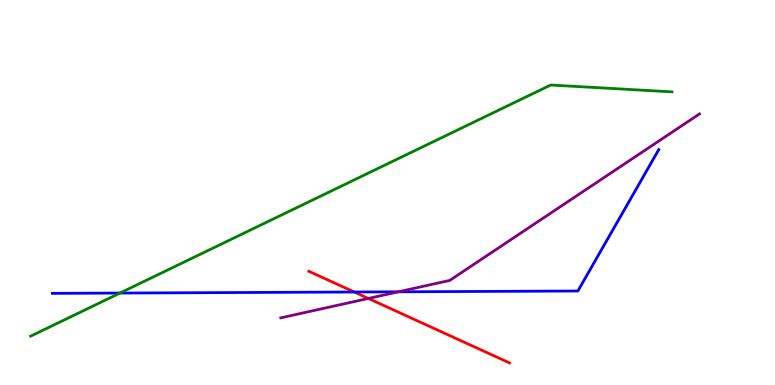[{'lines': ['blue', 'red'], 'intersections': [{'x': 4.57, 'y': 2.42}]}, {'lines': ['green', 'red'], 'intersections': []}, {'lines': ['purple', 'red'], 'intersections': [{'x': 4.75, 'y': 2.25}]}, {'lines': ['blue', 'green'], 'intersections': [{'x': 1.55, 'y': 2.39}]}, {'lines': ['blue', 'purple'], 'intersections': [{'x': 5.14, 'y': 2.42}]}, {'lines': ['green', 'purple'], 'intersections': []}]